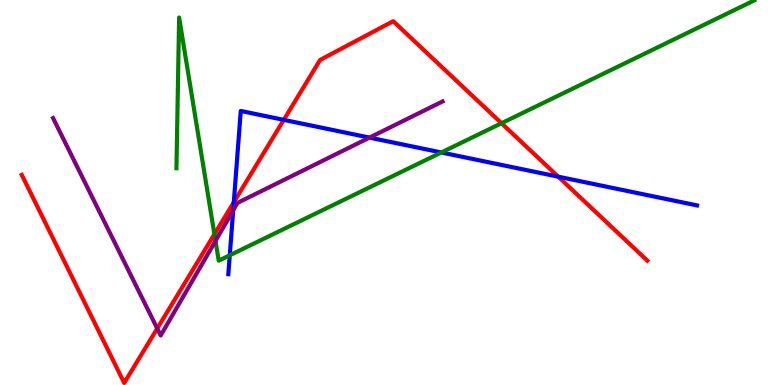[{'lines': ['blue', 'red'], 'intersections': [{'x': 3.02, 'y': 4.75}, {'x': 3.66, 'y': 6.89}, {'x': 7.2, 'y': 5.41}]}, {'lines': ['green', 'red'], 'intersections': [{'x': 2.77, 'y': 3.92}, {'x': 6.47, 'y': 6.8}]}, {'lines': ['purple', 'red'], 'intersections': [{'x': 2.03, 'y': 1.47}]}, {'lines': ['blue', 'green'], 'intersections': [{'x': 2.96, 'y': 3.37}, {'x': 5.69, 'y': 6.04}]}, {'lines': ['blue', 'purple'], 'intersections': [{'x': 3.01, 'y': 4.54}, {'x': 4.77, 'y': 6.43}]}, {'lines': ['green', 'purple'], 'intersections': [{'x': 2.78, 'y': 3.74}]}]